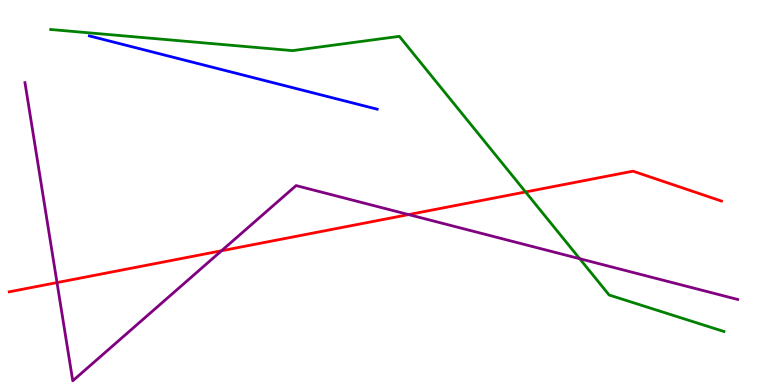[{'lines': ['blue', 'red'], 'intersections': []}, {'lines': ['green', 'red'], 'intersections': [{'x': 6.78, 'y': 5.01}]}, {'lines': ['purple', 'red'], 'intersections': [{'x': 0.736, 'y': 2.66}, {'x': 2.86, 'y': 3.49}, {'x': 5.27, 'y': 4.43}]}, {'lines': ['blue', 'green'], 'intersections': []}, {'lines': ['blue', 'purple'], 'intersections': []}, {'lines': ['green', 'purple'], 'intersections': [{'x': 7.48, 'y': 3.28}]}]